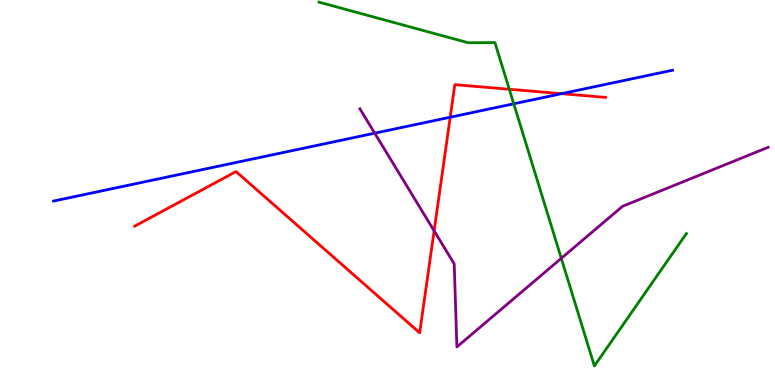[{'lines': ['blue', 'red'], 'intersections': [{'x': 5.81, 'y': 6.96}, {'x': 7.25, 'y': 7.57}]}, {'lines': ['green', 'red'], 'intersections': [{'x': 6.57, 'y': 7.68}]}, {'lines': ['purple', 'red'], 'intersections': [{'x': 5.6, 'y': 4.0}]}, {'lines': ['blue', 'green'], 'intersections': [{'x': 6.63, 'y': 7.3}]}, {'lines': ['blue', 'purple'], 'intersections': [{'x': 4.84, 'y': 6.54}]}, {'lines': ['green', 'purple'], 'intersections': [{'x': 7.24, 'y': 3.29}]}]